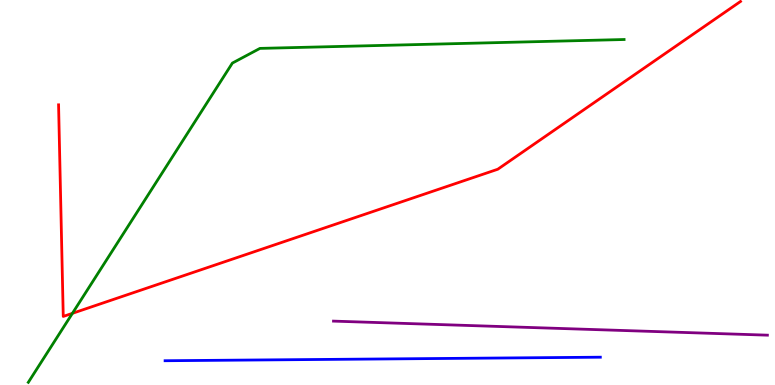[{'lines': ['blue', 'red'], 'intersections': []}, {'lines': ['green', 'red'], 'intersections': [{'x': 0.934, 'y': 1.86}]}, {'lines': ['purple', 'red'], 'intersections': []}, {'lines': ['blue', 'green'], 'intersections': []}, {'lines': ['blue', 'purple'], 'intersections': []}, {'lines': ['green', 'purple'], 'intersections': []}]